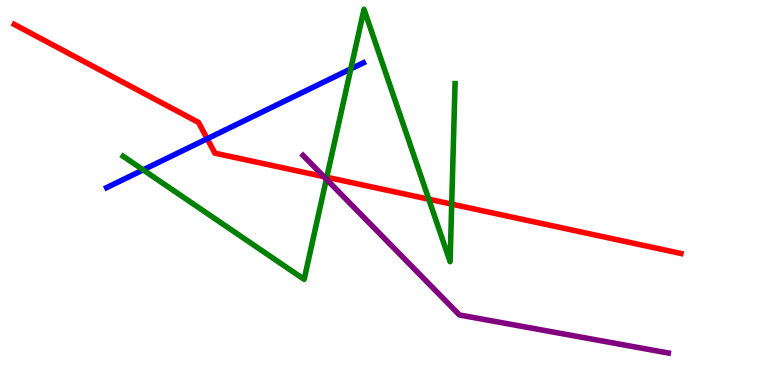[{'lines': ['blue', 'red'], 'intersections': [{'x': 2.67, 'y': 6.4}]}, {'lines': ['green', 'red'], 'intersections': [{'x': 4.22, 'y': 5.4}, {'x': 5.53, 'y': 4.83}, {'x': 5.83, 'y': 4.7}]}, {'lines': ['purple', 'red'], 'intersections': [{'x': 4.18, 'y': 5.41}]}, {'lines': ['blue', 'green'], 'intersections': [{'x': 1.85, 'y': 5.59}, {'x': 4.53, 'y': 8.21}]}, {'lines': ['blue', 'purple'], 'intersections': []}, {'lines': ['green', 'purple'], 'intersections': [{'x': 4.21, 'y': 5.35}]}]